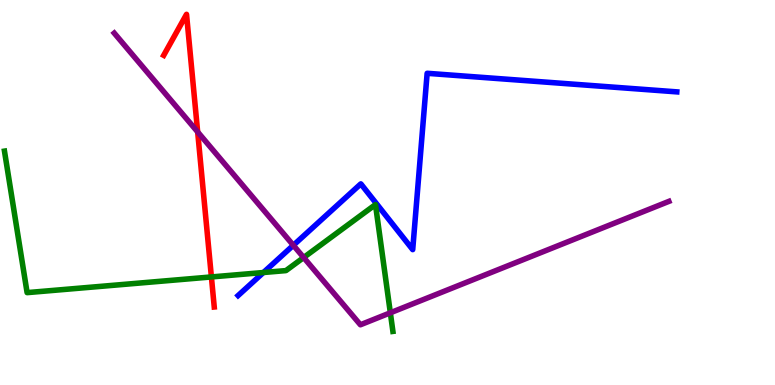[{'lines': ['blue', 'red'], 'intersections': []}, {'lines': ['green', 'red'], 'intersections': [{'x': 2.73, 'y': 2.81}]}, {'lines': ['purple', 'red'], 'intersections': [{'x': 2.55, 'y': 6.57}]}, {'lines': ['blue', 'green'], 'intersections': [{'x': 3.4, 'y': 2.92}]}, {'lines': ['blue', 'purple'], 'intersections': [{'x': 3.78, 'y': 3.63}]}, {'lines': ['green', 'purple'], 'intersections': [{'x': 3.92, 'y': 3.31}, {'x': 5.04, 'y': 1.88}]}]